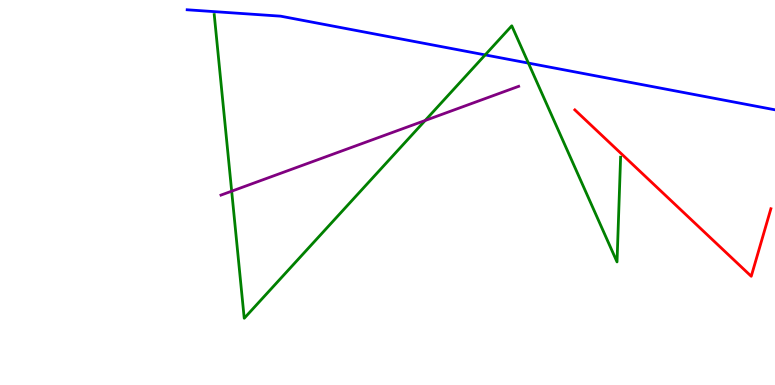[{'lines': ['blue', 'red'], 'intersections': []}, {'lines': ['green', 'red'], 'intersections': []}, {'lines': ['purple', 'red'], 'intersections': []}, {'lines': ['blue', 'green'], 'intersections': [{'x': 6.26, 'y': 8.57}, {'x': 6.82, 'y': 8.36}]}, {'lines': ['blue', 'purple'], 'intersections': []}, {'lines': ['green', 'purple'], 'intersections': [{'x': 2.99, 'y': 5.03}, {'x': 5.49, 'y': 6.87}]}]